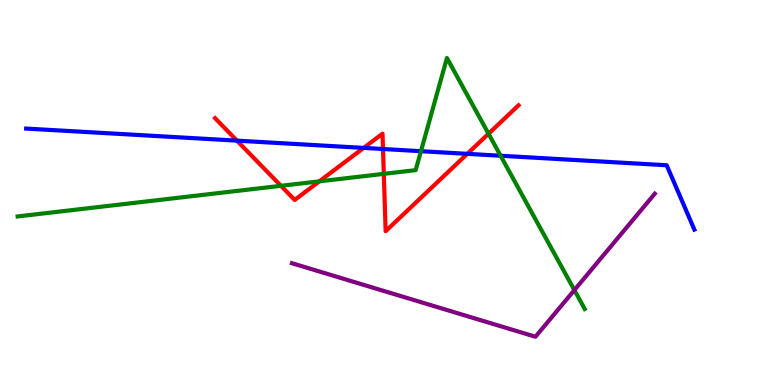[{'lines': ['blue', 'red'], 'intersections': [{'x': 3.06, 'y': 6.35}, {'x': 4.69, 'y': 6.16}, {'x': 4.94, 'y': 6.13}, {'x': 6.03, 'y': 6.0}]}, {'lines': ['green', 'red'], 'intersections': [{'x': 3.63, 'y': 5.17}, {'x': 4.12, 'y': 5.29}, {'x': 4.95, 'y': 5.48}, {'x': 6.3, 'y': 6.53}]}, {'lines': ['purple', 'red'], 'intersections': []}, {'lines': ['blue', 'green'], 'intersections': [{'x': 5.43, 'y': 6.07}, {'x': 6.46, 'y': 5.95}]}, {'lines': ['blue', 'purple'], 'intersections': []}, {'lines': ['green', 'purple'], 'intersections': [{'x': 7.41, 'y': 2.46}]}]